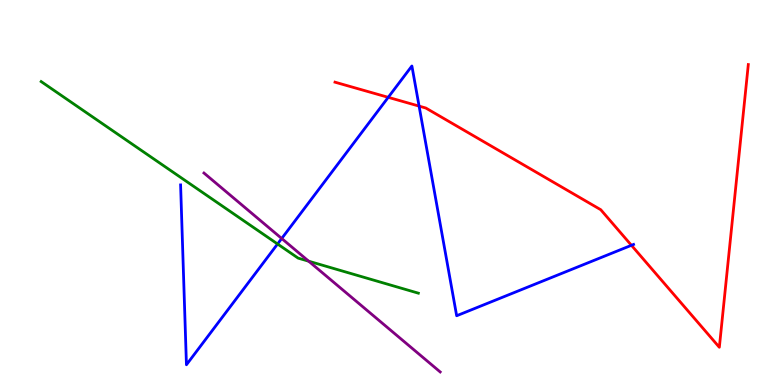[{'lines': ['blue', 'red'], 'intersections': [{'x': 5.01, 'y': 7.47}, {'x': 5.41, 'y': 7.24}, {'x': 8.15, 'y': 3.63}]}, {'lines': ['green', 'red'], 'intersections': []}, {'lines': ['purple', 'red'], 'intersections': []}, {'lines': ['blue', 'green'], 'intersections': [{'x': 3.58, 'y': 3.66}]}, {'lines': ['blue', 'purple'], 'intersections': [{'x': 3.64, 'y': 3.81}]}, {'lines': ['green', 'purple'], 'intersections': [{'x': 3.98, 'y': 3.22}]}]